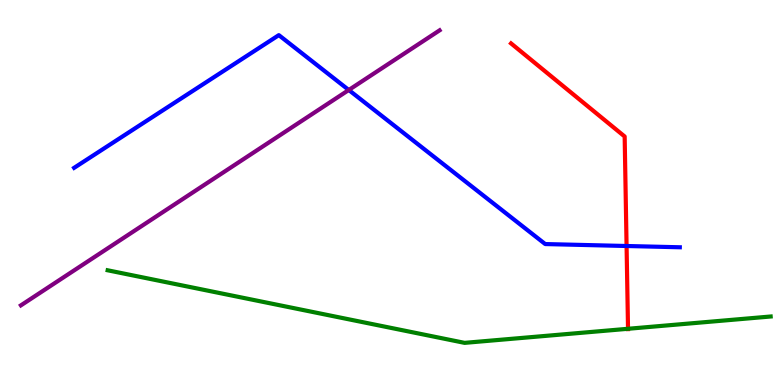[{'lines': ['blue', 'red'], 'intersections': [{'x': 8.08, 'y': 3.61}]}, {'lines': ['green', 'red'], 'intersections': [{'x': 8.1, 'y': 1.46}]}, {'lines': ['purple', 'red'], 'intersections': []}, {'lines': ['blue', 'green'], 'intersections': []}, {'lines': ['blue', 'purple'], 'intersections': [{'x': 4.5, 'y': 7.66}]}, {'lines': ['green', 'purple'], 'intersections': []}]